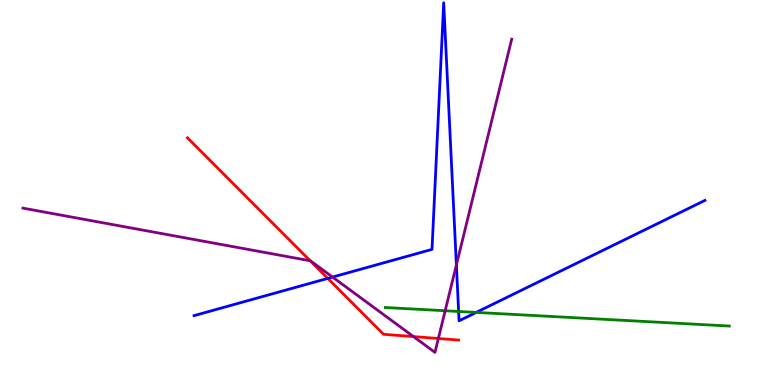[{'lines': ['blue', 'red'], 'intersections': [{'x': 4.23, 'y': 2.77}]}, {'lines': ['green', 'red'], 'intersections': []}, {'lines': ['purple', 'red'], 'intersections': [{'x': 4.0, 'y': 3.23}, {'x': 5.34, 'y': 1.26}, {'x': 5.66, 'y': 1.21}]}, {'lines': ['blue', 'green'], 'intersections': [{'x': 5.92, 'y': 1.91}, {'x': 6.14, 'y': 1.89}]}, {'lines': ['blue', 'purple'], 'intersections': [{'x': 4.29, 'y': 2.8}, {'x': 5.89, 'y': 3.12}]}, {'lines': ['green', 'purple'], 'intersections': [{'x': 5.74, 'y': 1.93}]}]